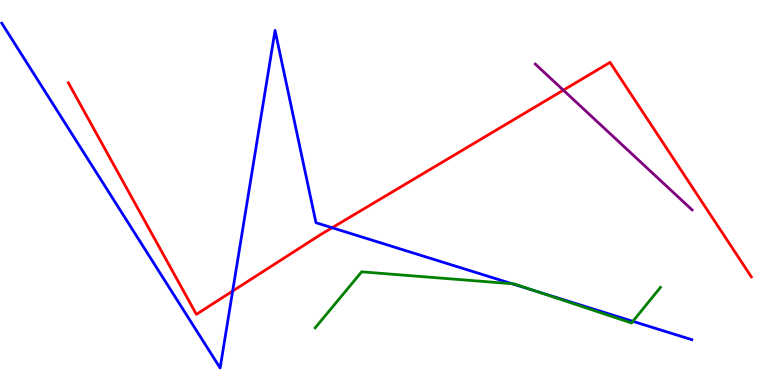[{'lines': ['blue', 'red'], 'intersections': [{'x': 3.0, 'y': 2.44}, {'x': 4.29, 'y': 4.08}]}, {'lines': ['green', 'red'], 'intersections': []}, {'lines': ['purple', 'red'], 'intersections': [{'x': 7.27, 'y': 7.66}]}, {'lines': ['blue', 'green'], 'intersections': [{'x': 6.61, 'y': 2.63}, {'x': 6.9, 'y': 2.45}, {'x': 8.17, 'y': 1.65}]}, {'lines': ['blue', 'purple'], 'intersections': []}, {'lines': ['green', 'purple'], 'intersections': []}]